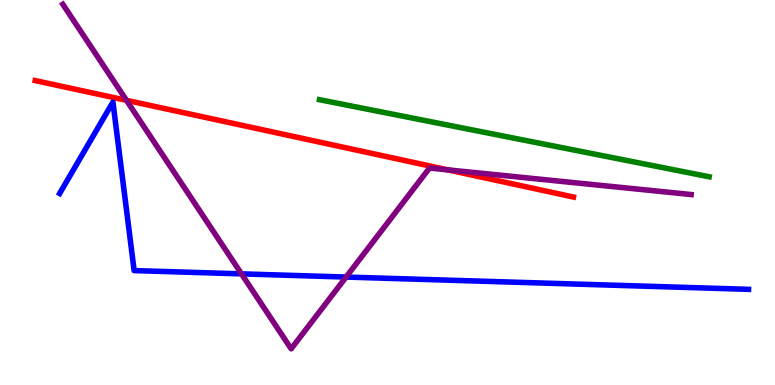[{'lines': ['blue', 'red'], 'intersections': []}, {'lines': ['green', 'red'], 'intersections': []}, {'lines': ['purple', 'red'], 'intersections': [{'x': 1.63, 'y': 7.39}, {'x': 5.78, 'y': 5.59}]}, {'lines': ['blue', 'green'], 'intersections': []}, {'lines': ['blue', 'purple'], 'intersections': [{'x': 3.12, 'y': 2.89}, {'x': 4.47, 'y': 2.8}]}, {'lines': ['green', 'purple'], 'intersections': []}]